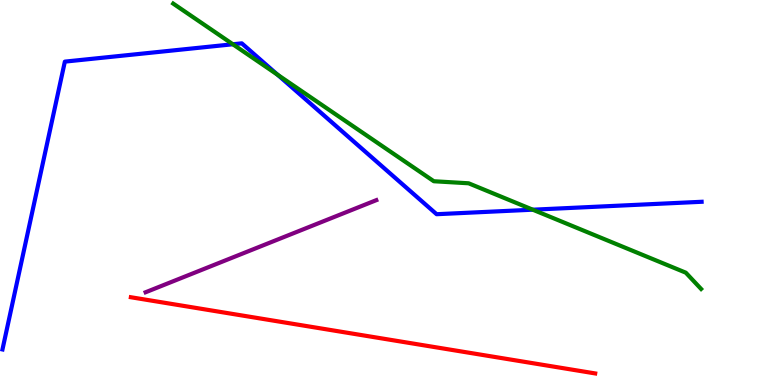[{'lines': ['blue', 'red'], 'intersections': []}, {'lines': ['green', 'red'], 'intersections': []}, {'lines': ['purple', 'red'], 'intersections': []}, {'lines': ['blue', 'green'], 'intersections': [{'x': 3.0, 'y': 8.85}, {'x': 3.58, 'y': 8.06}, {'x': 6.87, 'y': 4.55}]}, {'lines': ['blue', 'purple'], 'intersections': []}, {'lines': ['green', 'purple'], 'intersections': []}]